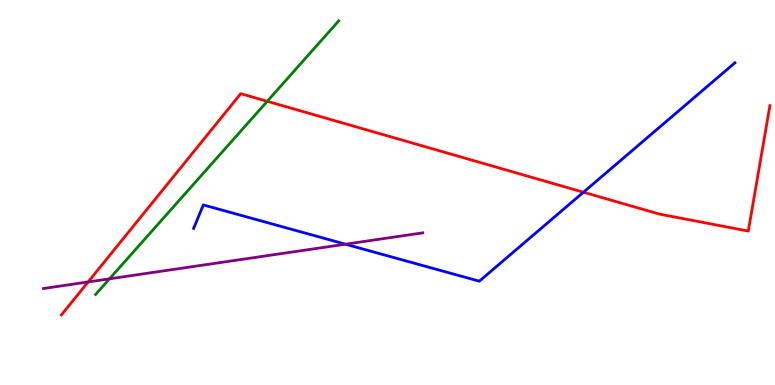[{'lines': ['blue', 'red'], 'intersections': [{'x': 7.53, 'y': 5.01}]}, {'lines': ['green', 'red'], 'intersections': [{'x': 3.45, 'y': 7.37}]}, {'lines': ['purple', 'red'], 'intersections': [{'x': 1.14, 'y': 2.68}]}, {'lines': ['blue', 'green'], 'intersections': []}, {'lines': ['blue', 'purple'], 'intersections': [{'x': 4.46, 'y': 3.66}]}, {'lines': ['green', 'purple'], 'intersections': [{'x': 1.41, 'y': 2.76}]}]